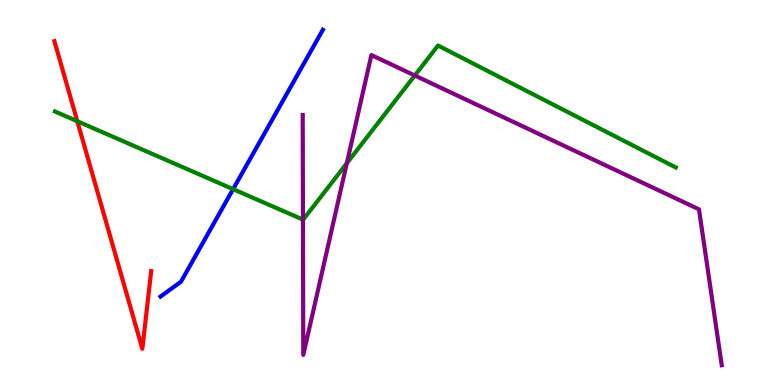[{'lines': ['blue', 'red'], 'intersections': []}, {'lines': ['green', 'red'], 'intersections': [{'x': 0.997, 'y': 6.85}]}, {'lines': ['purple', 'red'], 'intersections': []}, {'lines': ['blue', 'green'], 'intersections': [{'x': 3.01, 'y': 5.09}]}, {'lines': ['blue', 'purple'], 'intersections': []}, {'lines': ['green', 'purple'], 'intersections': [{'x': 3.91, 'y': 4.3}, {'x': 4.47, 'y': 5.76}, {'x': 5.35, 'y': 8.04}]}]